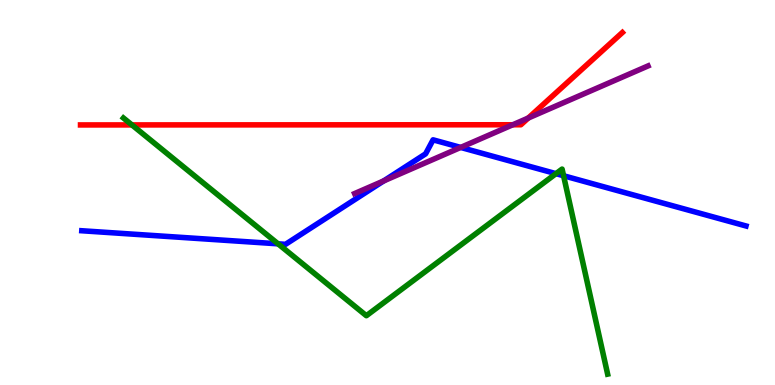[{'lines': ['blue', 'red'], 'intersections': []}, {'lines': ['green', 'red'], 'intersections': [{'x': 1.7, 'y': 6.76}]}, {'lines': ['purple', 'red'], 'intersections': [{'x': 6.62, 'y': 6.76}, {'x': 6.82, 'y': 6.93}]}, {'lines': ['blue', 'green'], 'intersections': [{'x': 3.59, 'y': 3.67}, {'x': 7.17, 'y': 5.49}, {'x': 7.27, 'y': 5.44}]}, {'lines': ['blue', 'purple'], 'intersections': [{'x': 4.95, 'y': 5.3}, {'x': 5.94, 'y': 6.17}]}, {'lines': ['green', 'purple'], 'intersections': []}]